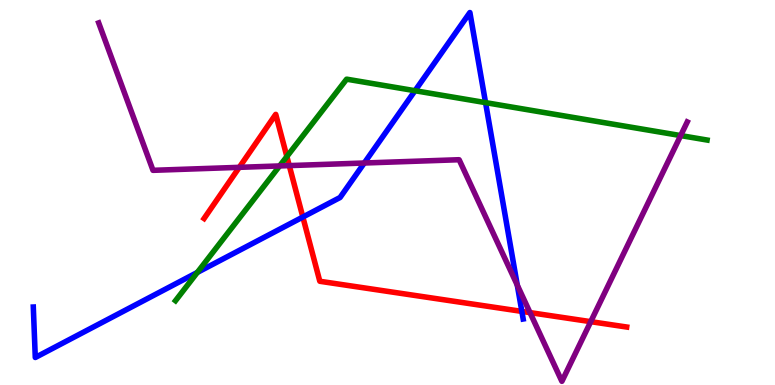[{'lines': ['blue', 'red'], 'intersections': [{'x': 3.91, 'y': 4.36}, {'x': 6.73, 'y': 1.91}]}, {'lines': ['green', 'red'], 'intersections': [{'x': 3.7, 'y': 5.93}]}, {'lines': ['purple', 'red'], 'intersections': [{'x': 3.09, 'y': 5.65}, {'x': 3.73, 'y': 5.7}, {'x': 6.84, 'y': 1.88}, {'x': 7.62, 'y': 1.65}]}, {'lines': ['blue', 'green'], 'intersections': [{'x': 2.55, 'y': 2.92}, {'x': 5.36, 'y': 7.64}, {'x': 6.27, 'y': 7.33}]}, {'lines': ['blue', 'purple'], 'intersections': [{'x': 4.7, 'y': 5.77}, {'x': 6.67, 'y': 2.59}]}, {'lines': ['green', 'purple'], 'intersections': [{'x': 3.61, 'y': 5.69}, {'x': 8.78, 'y': 6.48}]}]